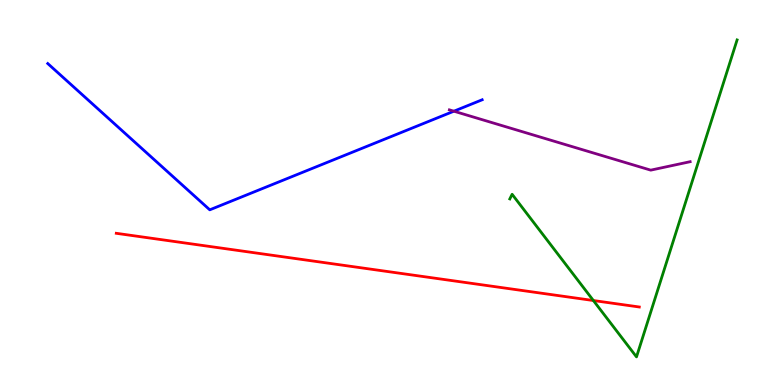[{'lines': ['blue', 'red'], 'intersections': []}, {'lines': ['green', 'red'], 'intersections': [{'x': 7.66, 'y': 2.19}]}, {'lines': ['purple', 'red'], 'intersections': []}, {'lines': ['blue', 'green'], 'intersections': []}, {'lines': ['blue', 'purple'], 'intersections': [{'x': 5.86, 'y': 7.11}]}, {'lines': ['green', 'purple'], 'intersections': []}]